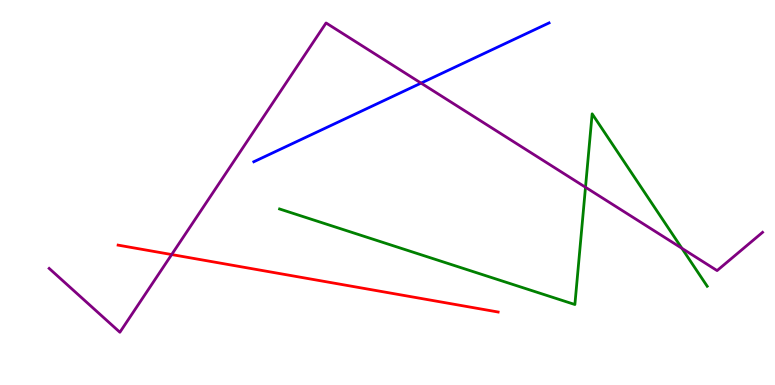[{'lines': ['blue', 'red'], 'intersections': []}, {'lines': ['green', 'red'], 'intersections': []}, {'lines': ['purple', 'red'], 'intersections': [{'x': 2.22, 'y': 3.39}]}, {'lines': ['blue', 'green'], 'intersections': []}, {'lines': ['blue', 'purple'], 'intersections': [{'x': 5.43, 'y': 7.84}]}, {'lines': ['green', 'purple'], 'intersections': [{'x': 7.55, 'y': 5.14}, {'x': 8.8, 'y': 3.55}]}]